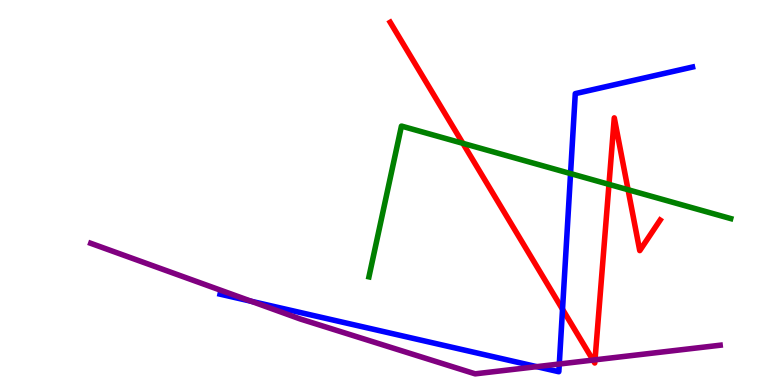[{'lines': ['blue', 'red'], 'intersections': [{'x': 7.26, 'y': 1.97}]}, {'lines': ['green', 'red'], 'intersections': [{'x': 5.97, 'y': 6.28}, {'x': 7.86, 'y': 5.21}, {'x': 8.1, 'y': 5.07}]}, {'lines': ['purple', 'red'], 'intersections': [{'x': 7.65, 'y': 0.647}, {'x': 7.68, 'y': 0.653}]}, {'lines': ['blue', 'green'], 'intersections': [{'x': 7.36, 'y': 5.49}]}, {'lines': ['blue', 'purple'], 'intersections': [{'x': 3.24, 'y': 2.17}, {'x': 6.93, 'y': 0.476}, {'x': 7.22, 'y': 0.545}]}, {'lines': ['green', 'purple'], 'intersections': []}]